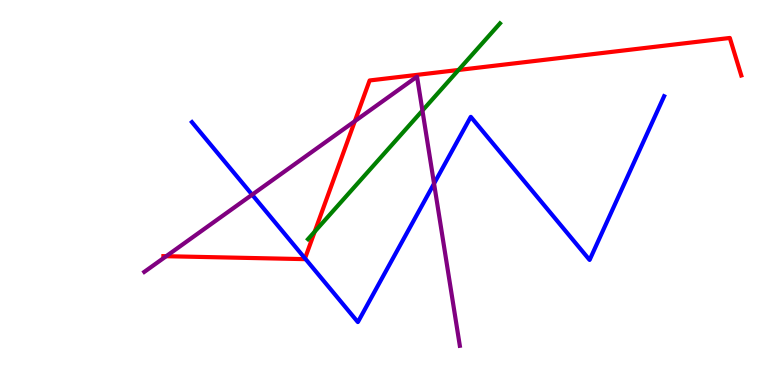[{'lines': ['blue', 'red'], 'intersections': [{'x': 3.94, 'y': 3.29}]}, {'lines': ['green', 'red'], 'intersections': [{'x': 4.06, 'y': 3.98}, {'x': 5.92, 'y': 8.18}]}, {'lines': ['purple', 'red'], 'intersections': [{'x': 2.14, 'y': 3.35}, {'x': 4.58, 'y': 6.85}]}, {'lines': ['blue', 'green'], 'intersections': []}, {'lines': ['blue', 'purple'], 'intersections': [{'x': 3.25, 'y': 4.94}, {'x': 5.6, 'y': 5.23}]}, {'lines': ['green', 'purple'], 'intersections': [{'x': 5.45, 'y': 7.13}]}]